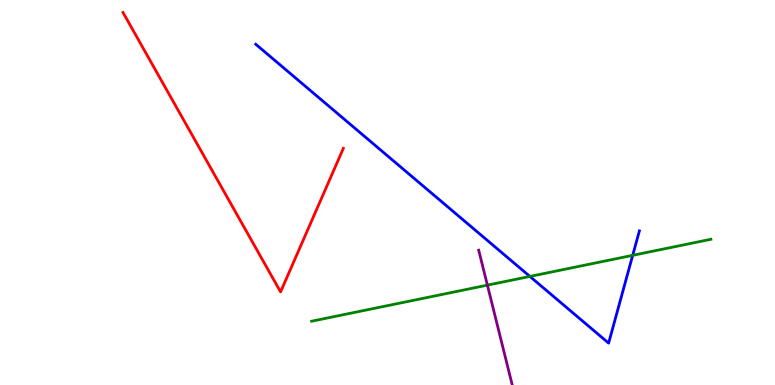[{'lines': ['blue', 'red'], 'intersections': []}, {'lines': ['green', 'red'], 'intersections': []}, {'lines': ['purple', 'red'], 'intersections': []}, {'lines': ['blue', 'green'], 'intersections': [{'x': 6.84, 'y': 2.82}, {'x': 8.16, 'y': 3.37}]}, {'lines': ['blue', 'purple'], 'intersections': []}, {'lines': ['green', 'purple'], 'intersections': [{'x': 6.29, 'y': 2.59}]}]